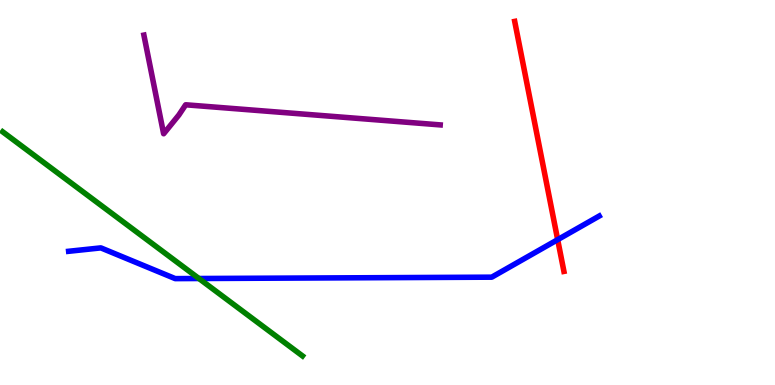[{'lines': ['blue', 'red'], 'intersections': [{'x': 7.2, 'y': 3.77}]}, {'lines': ['green', 'red'], 'intersections': []}, {'lines': ['purple', 'red'], 'intersections': []}, {'lines': ['blue', 'green'], 'intersections': [{'x': 2.57, 'y': 2.77}]}, {'lines': ['blue', 'purple'], 'intersections': []}, {'lines': ['green', 'purple'], 'intersections': []}]